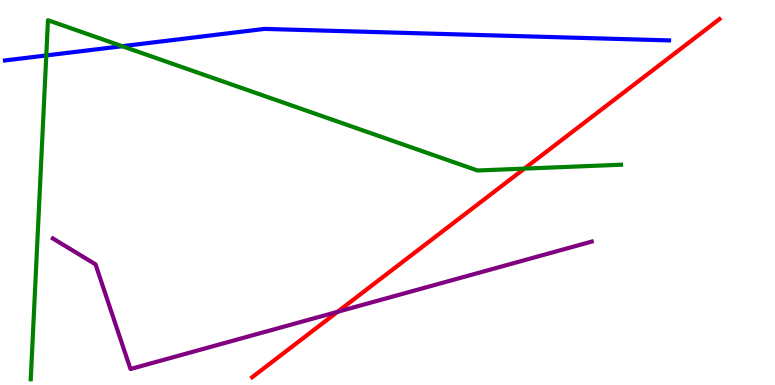[{'lines': ['blue', 'red'], 'intersections': []}, {'lines': ['green', 'red'], 'intersections': [{'x': 6.77, 'y': 5.62}]}, {'lines': ['purple', 'red'], 'intersections': [{'x': 4.35, 'y': 1.9}]}, {'lines': ['blue', 'green'], 'intersections': [{'x': 0.597, 'y': 8.56}, {'x': 1.58, 'y': 8.8}]}, {'lines': ['blue', 'purple'], 'intersections': []}, {'lines': ['green', 'purple'], 'intersections': []}]